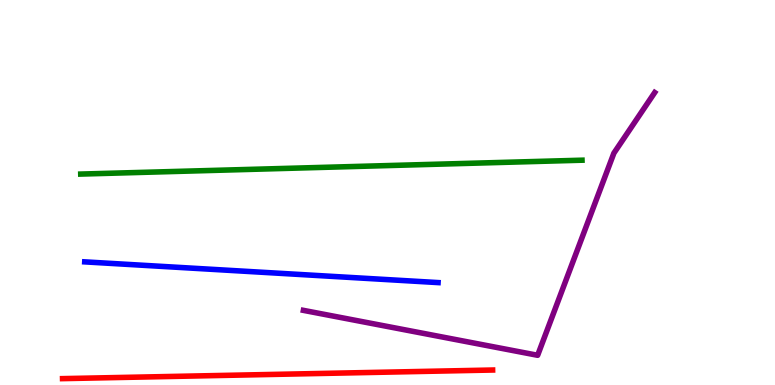[{'lines': ['blue', 'red'], 'intersections': []}, {'lines': ['green', 'red'], 'intersections': []}, {'lines': ['purple', 'red'], 'intersections': []}, {'lines': ['blue', 'green'], 'intersections': []}, {'lines': ['blue', 'purple'], 'intersections': []}, {'lines': ['green', 'purple'], 'intersections': []}]